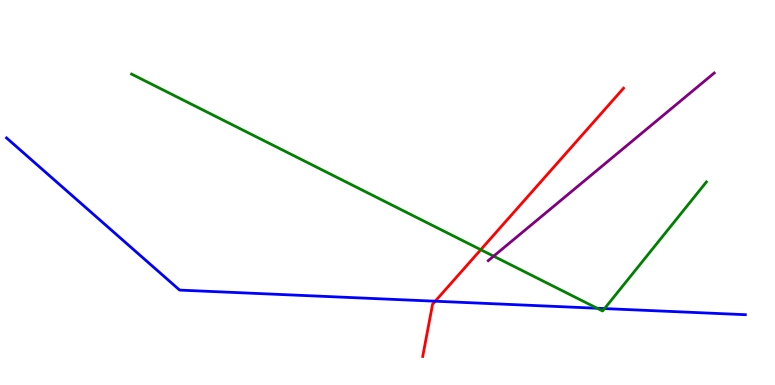[{'lines': ['blue', 'red'], 'intersections': [{'x': 5.62, 'y': 2.18}]}, {'lines': ['green', 'red'], 'intersections': [{'x': 6.2, 'y': 3.51}]}, {'lines': ['purple', 'red'], 'intersections': []}, {'lines': ['blue', 'green'], 'intersections': [{'x': 7.71, 'y': 1.99}, {'x': 7.8, 'y': 1.99}]}, {'lines': ['blue', 'purple'], 'intersections': []}, {'lines': ['green', 'purple'], 'intersections': [{'x': 6.37, 'y': 3.35}]}]